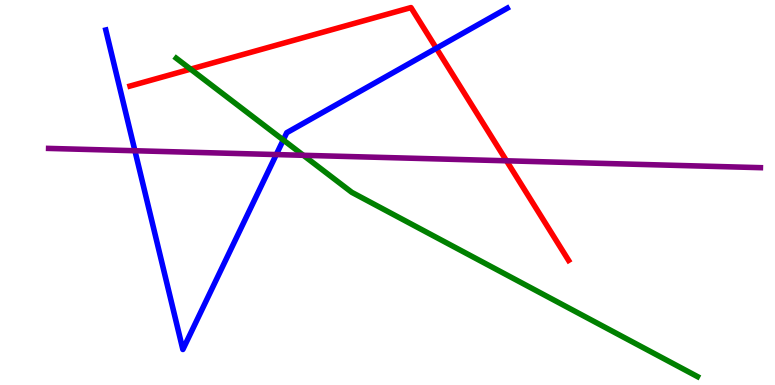[{'lines': ['blue', 'red'], 'intersections': [{'x': 5.63, 'y': 8.75}]}, {'lines': ['green', 'red'], 'intersections': [{'x': 2.46, 'y': 8.2}]}, {'lines': ['purple', 'red'], 'intersections': [{'x': 6.54, 'y': 5.82}]}, {'lines': ['blue', 'green'], 'intersections': [{'x': 3.66, 'y': 6.36}]}, {'lines': ['blue', 'purple'], 'intersections': [{'x': 1.74, 'y': 6.08}, {'x': 3.56, 'y': 5.99}]}, {'lines': ['green', 'purple'], 'intersections': [{'x': 3.91, 'y': 5.97}]}]